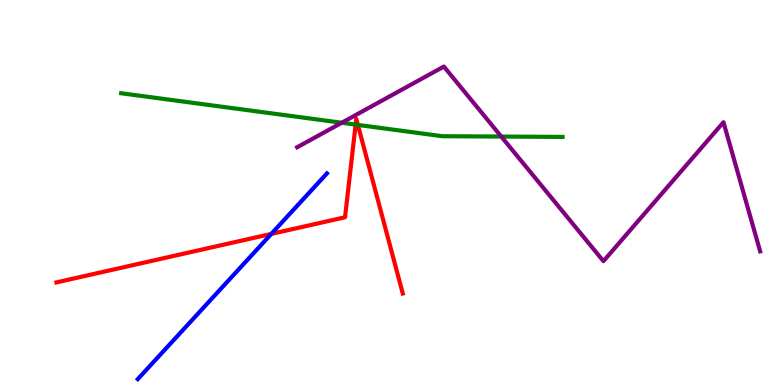[{'lines': ['blue', 'red'], 'intersections': [{'x': 3.5, 'y': 3.92}]}, {'lines': ['green', 'red'], 'intersections': [{'x': 4.59, 'y': 6.76}, {'x': 4.62, 'y': 6.76}]}, {'lines': ['purple', 'red'], 'intersections': []}, {'lines': ['blue', 'green'], 'intersections': []}, {'lines': ['blue', 'purple'], 'intersections': []}, {'lines': ['green', 'purple'], 'intersections': [{'x': 4.41, 'y': 6.81}, {'x': 6.47, 'y': 6.45}]}]